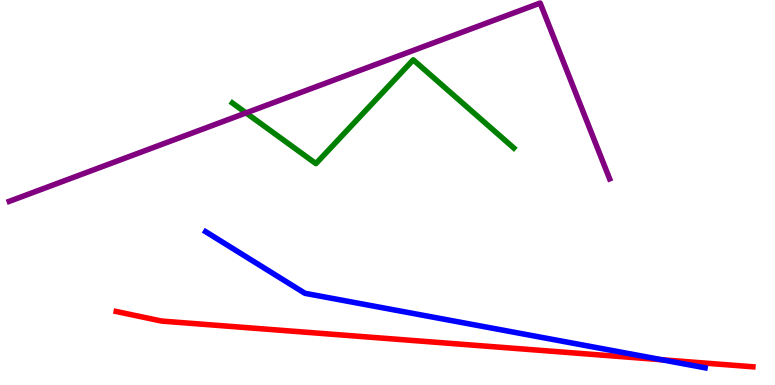[{'lines': ['blue', 'red'], 'intersections': [{'x': 8.54, 'y': 0.656}]}, {'lines': ['green', 'red'], 'intersections': []}, {'lines': ['purple', 'red'], 'intersections': []}, {'lines': ['blue', 'green'], 'intersections': []}, {'lines': ['blue', 'purple'], 'intersections': []}, {'lines': ['green', 'purple'], 'intersections': [{'x': 3.17, 'y': 7.07}]}]